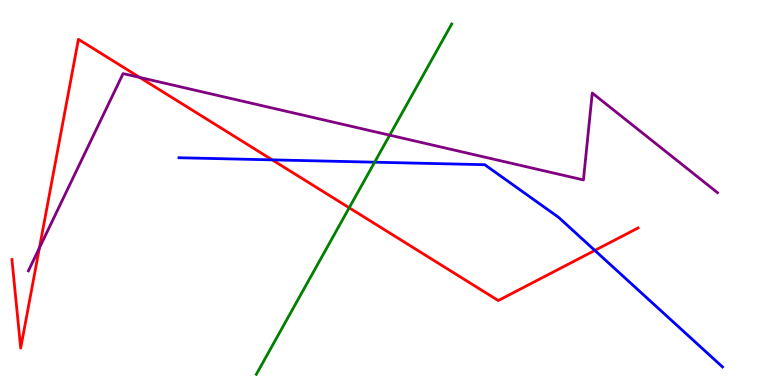[{'lines': ['blue', 'red'], 'intersections': [{'x': 3.51, 'y': 5.85}, {'x': 7.68, 'y': 3.5}]}, {'lines': ['green', 'red'], 'intersections': [{'x': 4.51, 'y': 4.6}]}, {'lines': ['purple', 'red'], 'intersections': [{'x': 0.509, 'y': 3.56}, {'x': 1.8, 'y': 7.99}]}, {'lines': ['blue', 'green'], 'intersections': [{'x': 4.83, 'y': 5.79}]}, {'lines': ['blue', 'purple'], 'intersections': []}, {'lines': ['green', 'purple'], 'intersections': [{'x': 5.03, 'y': 6.49}]}]